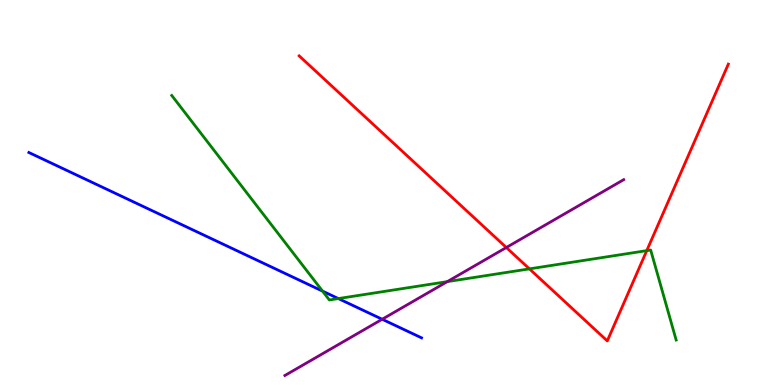[{'lines': ['blue', 'red'], 'intersections': []}, {'lines': ['green', 'red'], 'intersections': [{'x': 6.83, 'y': 3.02}, {'x': 8.35, 'y': 3.49}]}, {'lines': ['purple', 'red'], 'intersections': [{'x': 6.53, 'y': 3.57}]}, {'lines': ['blue', 'green'], 'intersections': [{'x': 4.16, 'y': 2.44}, {'x': 4.37, 'y': 2.25}]}, {'lines': ['blue', 'purple'], 'intersections': [{'x': 4.93, 'y': 1.71}]}, {'lines': ['green', 'purple'], 'intersections': [{'x': 5.77, 'y': 2.68}]}]